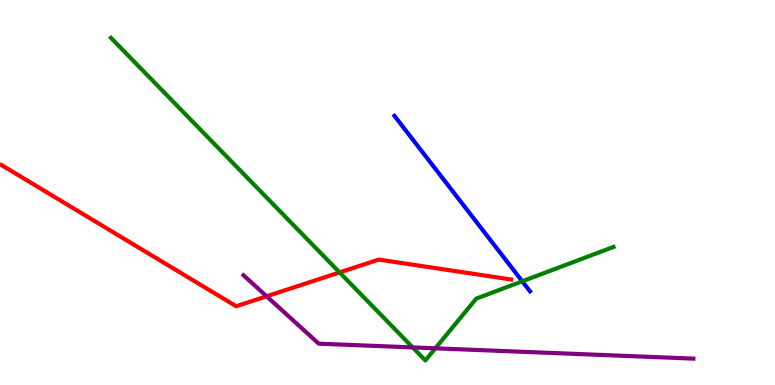[{'lines': ['blue', 'red'], 'intersections': []}, {'lines': ['green', 'red'], 'intersections': [{'x': 4.38, 'y': 2.92}]}, {'lines': ['purple', 'red'], 'intersections': [{'x': 3.44, 'y': 2.3}]}, {'lines': ['blue', 'green'], 'intersections': [{'x': 6.74, 'y': 2.69}]}, {'lines': ['blue', 'purple'], 'intersections': []}, {'lines': ['green', 'purple'], 'intersections': [{'x': 5.33, 'y': 0.976}, {'x': 5.62, 'y': 0.953}]}]